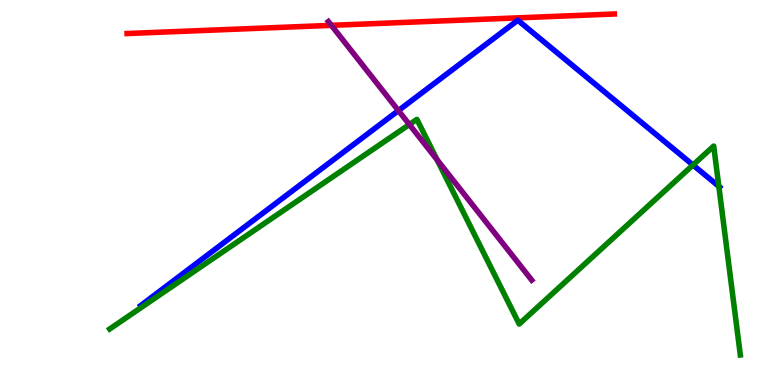[{'lines': ['blue', 'red'], 'intersections': []}, {'lines': ['green', 'red'], 'intersections': []}, {'lines': ['purple', 'red'], 'intersections': [{'x': 4.28, 'y': 9.34}]}, {'lines': ['blue', 'green'], 'intersections': [{'x': 8.94, 'y': 5.71}, {'x': 9.28, 'y': 5.16}]}, {'lines': ['blue', 'purple'], 'intersections': [{'x': 5.14, 'y': 7.13}]}, {'lines': ['green', 'purple'], 'intersections': [{'x': 5.28, 'y': 6.77}, {'x': 5.64, 'y': 5.85}]}]